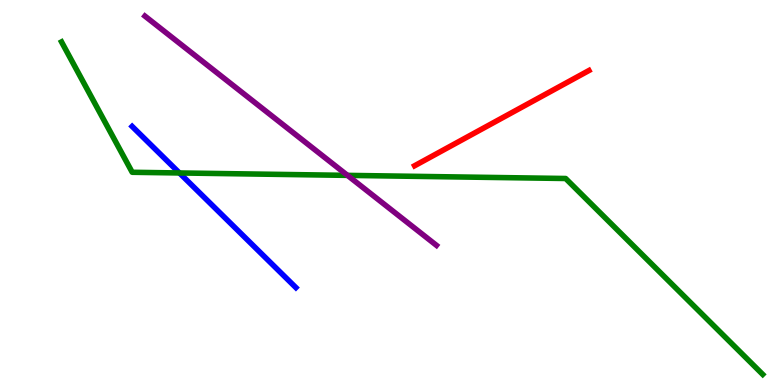[{'lines': ['blue', 'red'], 'intersections': []}, {'lines': ['green', 'red'], 'intersections': []}, {'lines': ['purple', 'red'], 'intersections': []}, {'lines': ['blue', 'green'], 'intersections': [{'x': 2.32, 'y': 5.51}]}, {'lines': ['blue', 'purple'], 'intersections': []}, {'lines': ['green', 'purple'], 'intersections': [{'x': 4.48, 'y': 5.44}]}]